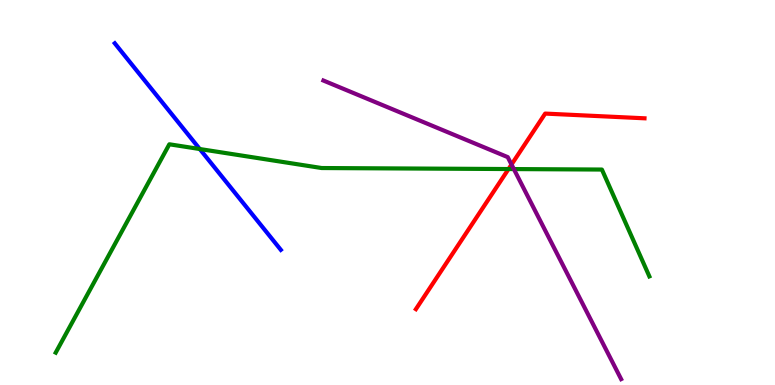[{'lines': ['blue', 'red'], 'intersections': []}, {'lines': ['green', 'red'], 'intersections': [{'x': 6.56, 'y': 5.61}]}, {'lines': ['purple', 'red'], 'intersections': [{'x': 6.6, 'y': 5.73}]}, {'lines': ['blue', 'green'], 'intersections': [{'x': 2.58, 'y': 6.13}]}, {'lines': ['blue', 'purple'], 'intersections': []}, {'lines': ['green', 'purple'], 'intersections': [{'x': 6.63, 'y': 5.61}]}]